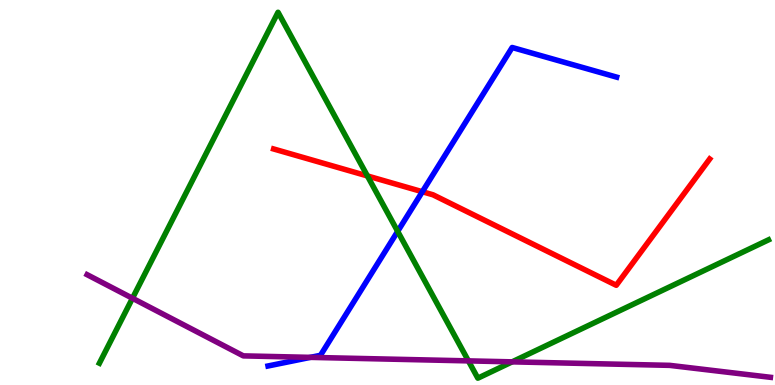[{'lines': ['blue', 'red'], 'intersections': [{'x': 5.45, 'y': 5.02}]}, {'lines': ['green', 'red'], 'intersections': [{'x': 4.74, 'y': 5.43}]}, {'lines': ['purple', 'red'], 'intersections': []}, {'lines': ['blue', 'green'], 'intersections': [{'x': 5.13, 'y': 3.99}]}, {'lines': ['blue', 'purple'], 'intersections': [{'x': 4.0, 'y': 0.718}]}, {'lines': ['green', 'purple'], 'intersections': [{'x': 1.71, 'y': 2.25}, {'x': 6.04, 'y': 0.626}, {'x': 6.61, 'y': 0.601}]}]